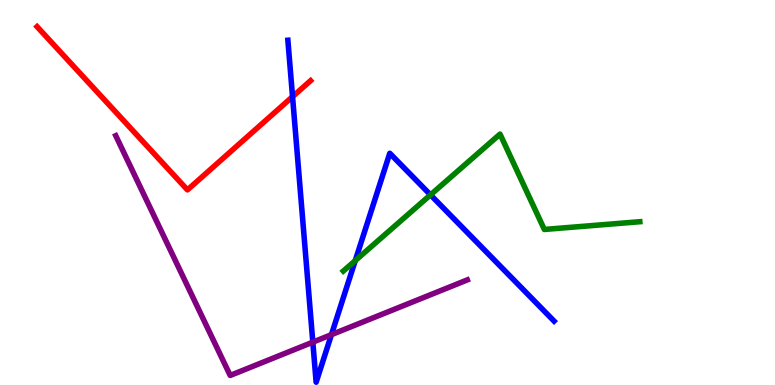[{'lines': ['blue', 'red'], 'intersections': [{'x': 3.77, 'y': 7.49}]}, {'lines': ['green', 'red'], 'intersections': []}, {'lines': ['purple', 'red'], 'intersections': []}, {'lines': ['blue', 'green'], 'intersections': [{'x': 4.58, 'y': 3.23}, {'x': 5.55, 'y': 4.94}]}, {'lines': ['blue', 'purple'], 'intersections': [{'x': 4.04, 'y': 1.11}, {'x': 4.28, 'y': 1.31}]}, {'lines': ['green', 'purple'], 'intersections': []}]